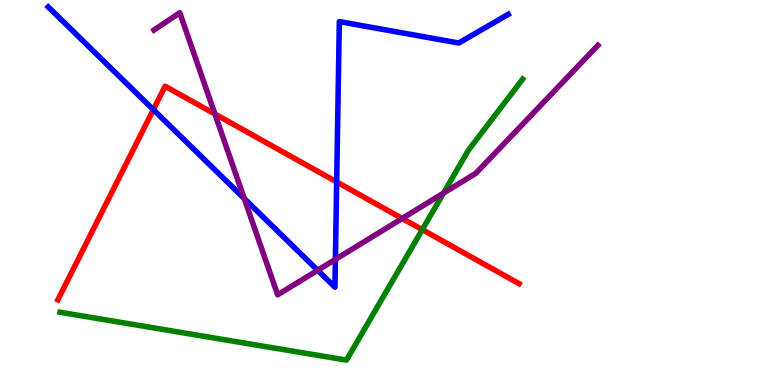[{'lines': ['blue', 'red'], 'intersections': [{'x': 1.98, 'y': 7.15}, {'x': 4.34, 'y': 5.27}]}, {'lines': ['green', 'red'], 'intersections': [{'x': 5.45, 'y': 4.03}]}, {'lines': ['purple', 'red'], 'intersections': [{'x': 2.77, 'y': 7.04}, {'x': 5.19, 'y': 4.33}]}, {'lines': ['blue', 'green'], 'intersections': []}, {'lines': ['blue', 'purple'], 'intersections': [{'x': 3.15, 'y': 4.84}, {'x': 4.1, 'y': 2.98}, {'x': 4.33, 'y': 3.26}]}, {'lines': ['green', 'purple'], 'intersections': [{'x': 5.72, 'y': 4.98}]}]